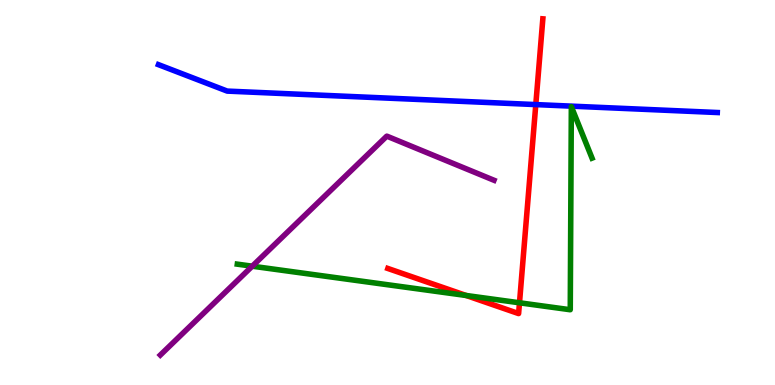[{'lines': ['blue', 'red'], 'intersections': [{'x': 6.91, 'y': 7.28}]}, {'lines': ['green', 'red'], 'intersections': [{'x': 6.02, 'y': 2.32}, {'x': 6.7, 'y': 2.14}]}, {'lines': ['purple', 'red'], 'intersections': []}, {'lines': ['blue', 'green'], 'intersections': []}, {'lines': ['blue', 'purple'], 'intersections': []}, {'lines': ['green', 'purple'], 'intersections': [{'x': 3.25, 'y': 3.09}]}]